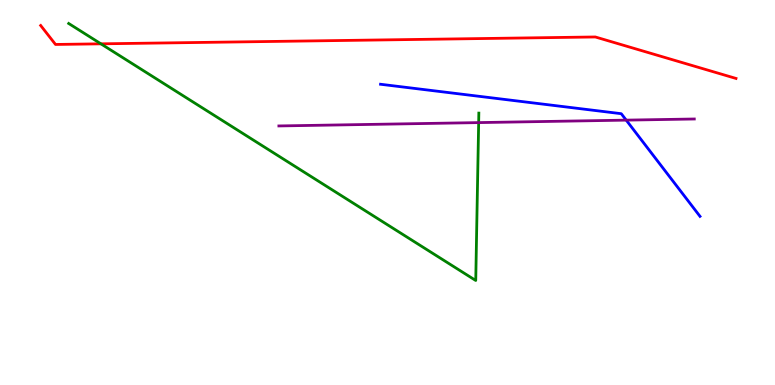[{'lines': ['blue', 'red'], 'intersections': []}, {'lines': ['green', 'red'], 'intersections': [{'x': 1.3, 'y': 8.86}]}, {'lines': ['purple', 'red'], 'intersections': []}, {'lines': ['blue', 'green'], 'intersections': []}, {'lines': ['blue', 'purple'], 'intersections': [{'x': 8.08, 'y': 6.88}]}, {'lines': ['green', 'purple'], 'intersections': [{'x': 6.18, 'y': 6.82}]}]